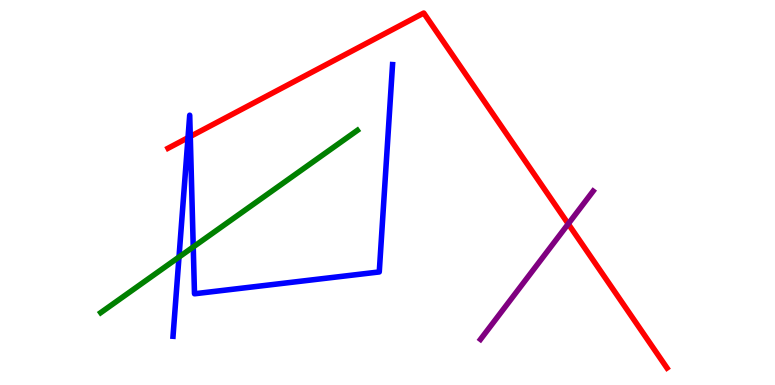[{'lines': ['blue', 'red'], 'intersections': [{'x': 2.43, 'y': 6.42}, {'x': 2.46, 'y': 6.45}]}, {'lines': ['green', 'red'], 'intersections': []}, {'lines': ['purple', 'red'], 'intersections': [{'x': 7.33, 'y': 4.18}]}, {'lines': ['blue', 'green'], 'intersections': [{'x': 2.31, 'y': 3.32}, {'x': 2.49, 'y': 3.59}]}, {'lines': ['blue', 'purple'], 'intersections': []}, {'lines': ['green', 'purple'], 'intersections': []}]